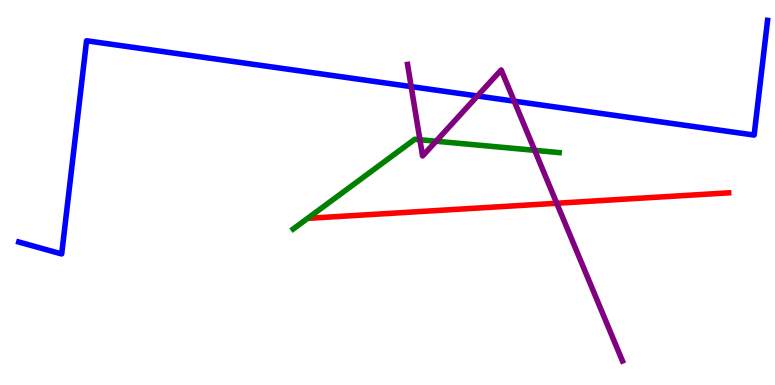[{'lines': ['blue', 'red'], 'intersections': []}, {'lines': ['green', 'red'], 'intersections': []}, {'lines': ['purple', 'red'], 'intersections': [{'x': 7.18, 'y': 4.72}]}, {'lines': ['blue', 'green'], 'intersections': []}, {'lines': ['blue', 'purple'], 'intersections': [{'x': 5.31, 'y': 7.75}, {'x': 6.16, 'y': 7.51}, {'x': 6.63, 'y': 7.37}]}, {'lines': ['green', 'purple'], 'intersections': [{'x': 5.42, 'y': 6.37}, {'x': 5.63, 'y': 6.33}, {'x': 6.9, 'y': 6.1}]}]